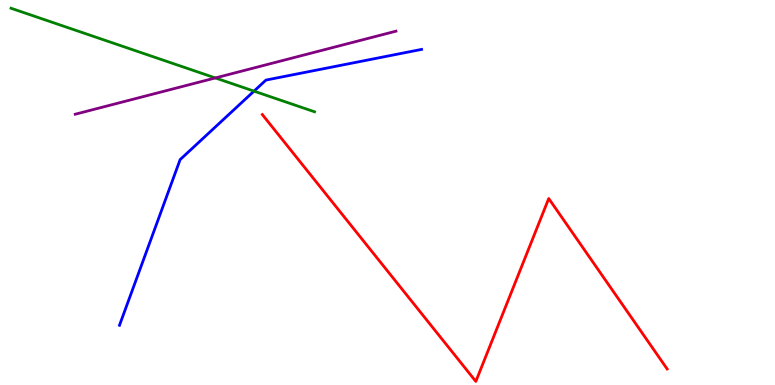[{'lines': ['blue', 'red'], 'intersections': []}, {'lines': ['green', 'red'], 'intersections': []}, {'lines': ['purple', 'red'], 'intersections': []}, {'lines': ['blue', 'green'], 'intersections': [{'x': 3.28, 'y': 7.63}]}, {'lines': ['blue', 'purple'], 'intersections': []}, {'lines': ['green', 'purple'], 'intersections': [{'x': 2.78, 'y': 7.98}]}]